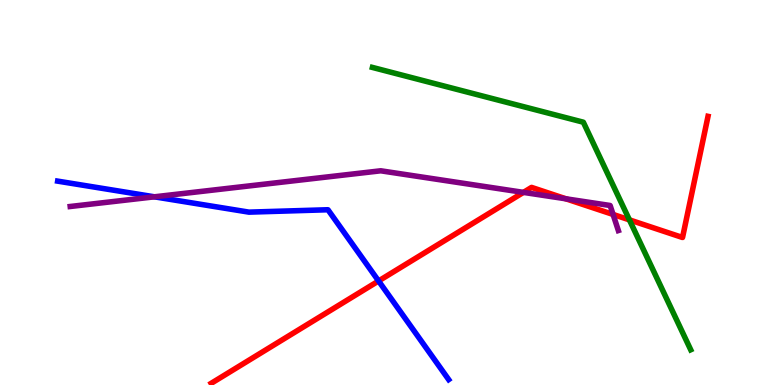[{'lines': ['blue', 'red'], 'intersections': [{'x': 4.88, 'y': 2.7}]}, {'lines': ['green', 'red'], 'intersections': [{'x': 8.12, 'y': 4.29}]}, {'lines': ['purple', 'red'], 'intersections': [{'x': 6.75, 'y': 5.0}, {'x': 7.3, 'y': 4.84}, {'x': 7.91, 'y': 4.43}]}, {'lines': ['blue', 'green'], 'intersections': []}, {'lines': ['blue', 'purple'], 'intersections': [{'x': 1.99, 'y': 4.89}]}, {'lines': ['green', 'purple'], 'intersections': []}]